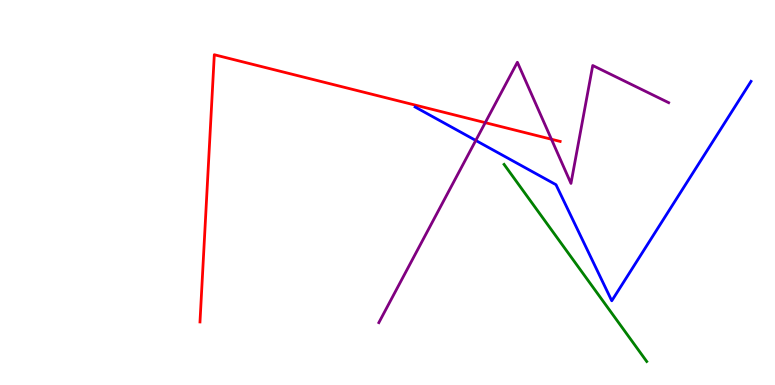[{'lines': ['blue', 'red'], 'intersections': []}, {'lines': ['green', 'red'], 'intersections': []}, {'lines': ['purple', 'red'], 'intersections': [{'x': 6.26, 'y': 6.81}, {'x': 7.12, 'y': 6.38}]}, {'lines': ['blue', 'green'], 'intersections': []}, {'lines': ['blue', 'purple'], 'intersections': [{'x': 6.14, 'y': 6.35}]}, {'lines': ['green', 'purple'], 'intersections': []}]